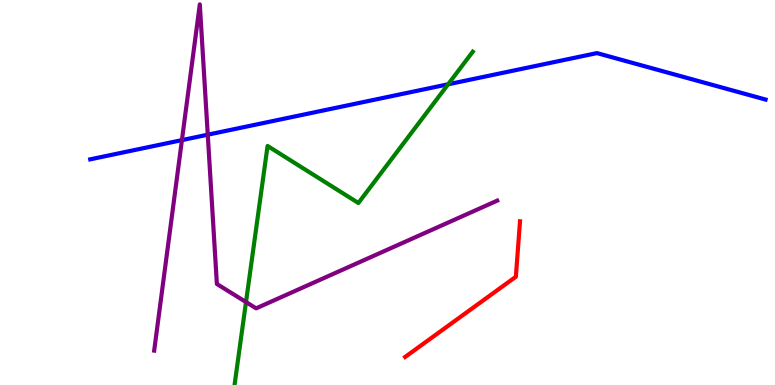[{'lines': ['blue', 'red'], 'intersections': []}, {'lines': ['green', 'red'], 'intersections': []}, {'lines': ['purple', 'red'], 'intersections': []}, {'lines': ['blue', 'green'], 'intersections': [{'x': 5.78, 'y': 7.81}]}, {'lines': ['blue', 'purple'], 'intersections': [{'x': 2.35, 'y': 6.36}, {'x': 2.68, 'y': 6.5}]}, {'lines': ['green', 'purple'], 'intersections': [{'x': 3.17, 'y': 2.15}]}]